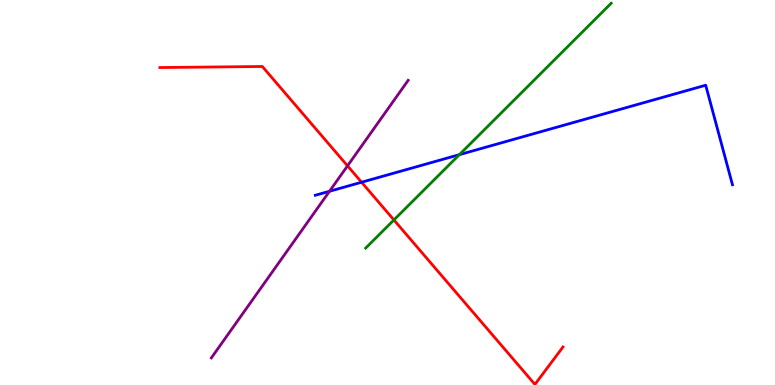[{'lines': ['blue', 'red'], 'intersections': [{'x': 4.67, 'y': 5.27}]}, {'lines': ['green', 'red'], 'intersections': [{'x': 5.08, 'y': 4.29}]}, {'lines': ['purple', 'red'], 'intersections': [{'x': 4.48, 'y': 5.69}]}, {'lines': ['blue', 'green'], 'intersections': [{'x': 5.93, 'y': 5.98}]}, {'lines': ['blue', 'purple'], 'intersections': [{'x': 4.25, 'y': 5.03}]}, {'lines': ['green', 'purple'], 'intersections': []}]